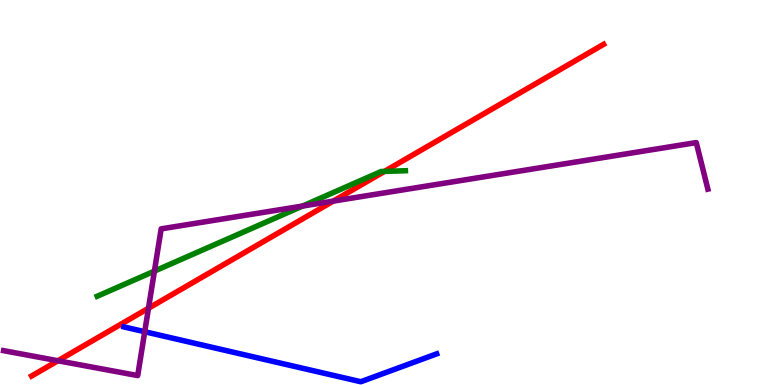[{'lines': ['blue', 'red'], 'intersections': []}, {'lines': ['green', 'red'], 'intersections': [{'x': 4.96, 'y': 5.55}]}, {'lines': ['purple', 'red'], 'intersections': [{'x': 0.747, 'y': 0.63}, {'x': 1.92, 'y': 1.99}, {'x': 4.3, 'y': 4.78}]}, {'lines': ['blue', 'green'], 'intersections': []}, {'lines': ['blue', 'purple'], 'intersections': [{'x': 1.87, 'y': 1.38}]}, {'lines': ['green', 'purple'], 'intersections': [{'x': 1.99, 'y': 2.96}, {'x': 3.9, 'y': 4.65}]}]